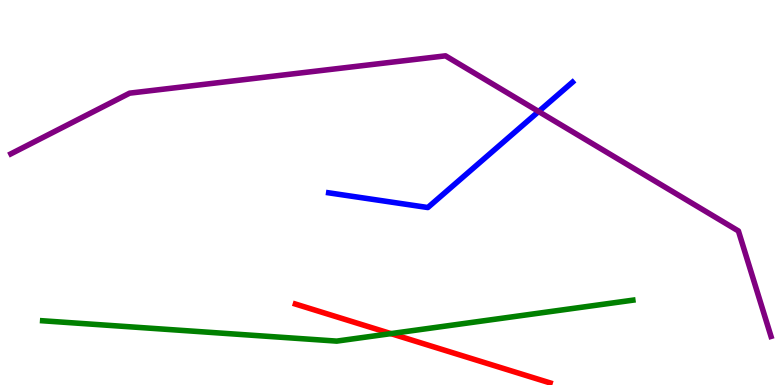[{'lines': ['blue', 'red'], 'intersections': []}, {'lines': ['green', 'red'], 'intersections': [{'x': 5.04, 'y': 1.33}]}, {'lines': ['purple', 'red'], 'intersections': []}, {'lines': ['blue', 'green'], 'intersections': []}, {'lines': ['blue', 'purple'], 'intersections': [{'x': 6.95, 'y': 7.1}]}, {'lines': ['green', 'purple'], 'intersections': []}]